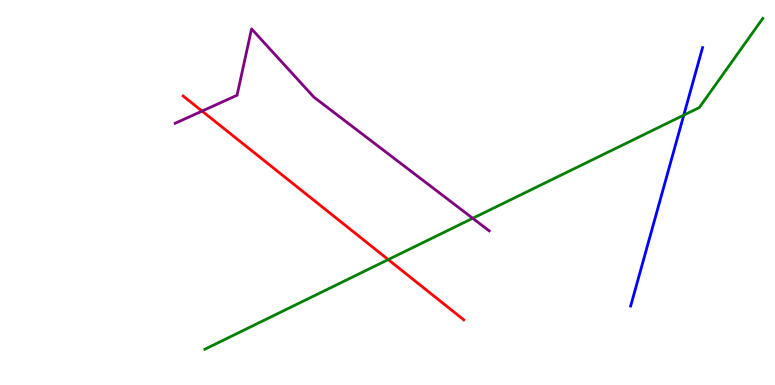[{'lines': ['blue', 'red'], 'intersections': []}, {'lines': ['green', 'red'], 'intersections': [{'x': 5.01, 'y': 3.26}]}, {'lines': ['purple', 'red'], 'intersections': [{'x': 2.61, 'y': 7.11}]}, {'lines': ['blue', 'green'], 'intersections': [{'x': 8.82, 'y': 7.01}]}, {'lines': ['blue', 'purple'], 'intersections': []}, {'lines': ['green', 'purple'], 'intersections': [{'x': 6.1, 'y': 4.33}]}]